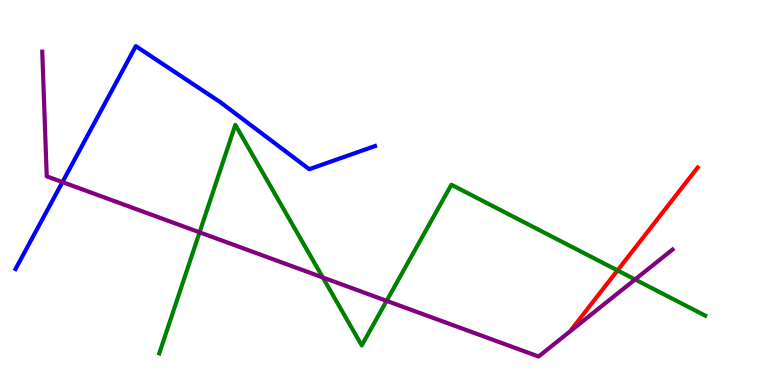[{'lines': ['blue', 'red'], 'intersections': []}, {'lines': ['green', 'red'], 'intersections': [{'x': 7.97, 'y': 2.98}]}, {'lines': ['purple', 'red'], 'intersections': []}, {'lines': ['blue', 'green'], 'intersections': []}, {'lines': ['blue', 'purple'], 'intersections': [{'x': 0.806, 'y': 5.27}]}, {'lines': ['green', 'purple'], 'intersections': [{'x': 2.58, 'y': 3.97}, {'x': 4.17, 'y': 2.79}, {'x': 4.99, 'y': 2.19}, {'x': 8.19, 'y': 2.74}]}]